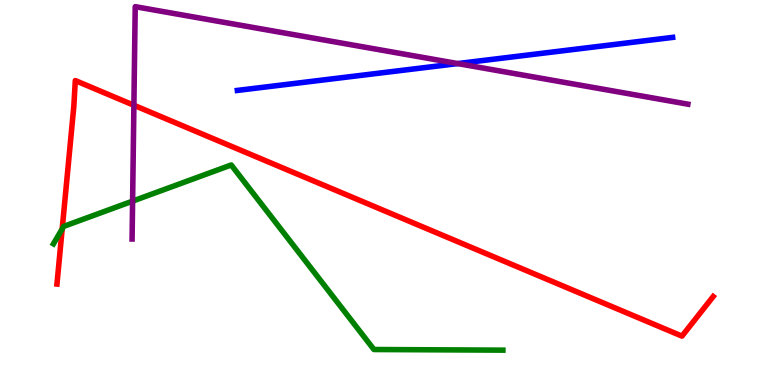[{'lines': ['blue', 'red'], 'intersections': []}, {'lines': ['green', 'red'], 'intersections': [{'x': 0.802, 'y': 4.05}]}, {'lines': ['purple', 'red'], 'intersections': [{'x': 1.73, 'y': 7.27}]}, {'lines': ['blue', 'green'], 'intersections': []}, {'lines': ['blue', 'purple'], 'intersections': [{'x': 5.91, 'y': 8.35}]}, {'lines': ['green', 'purple'], 'intersections': [{'x': 1.71, 'y': 4.78}]}]